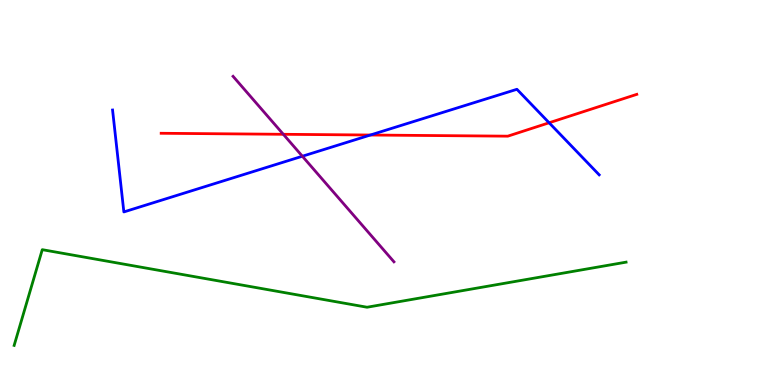[{'lines': ['blue', 'red'], 'intersections': [{'x': 4.78, 'y': 6.49}, {'x': 7.09, 'y': 6.81}]}, {'lines': ['green', 'red'], 'intersections': []}, {'lines': ['purple', 'red'], 'intersections': [{'x': 3.66, 'y': 6.51}]}, {'lines': ['blue', 'green'], 'intersections': []}, {'lines': ['blue', 'purple'], 'intersections': [{'x': 3.9, 'y': 5.94}]}, {'lines': ['green', 'purple'], 'intersections': []}]